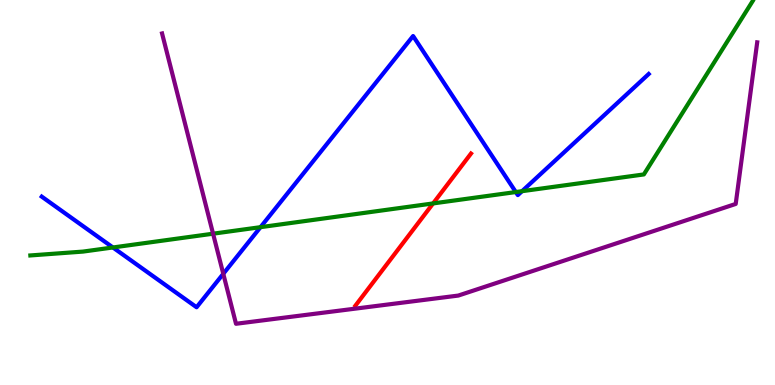[{'lines': ['blue', 'red'], 'intersections': []}, {'lines': ['green', 'red'], 'intersections': [{'x': 5.59, 'y': 4.72}]}, {'lines': ['purple', 'red'], 'intersections': []}, {'lines': ['blue', 'green'], 'intersections': [{'x': 1.46, 'y': 3.57}, {'x': 3.36, 'y': 4.1}, {'x': 6.66, 'y': 5.01}, {'x': 6.74, 'y': 5.03}]}, {'lines': ['blue', 'purple'], 'intersections': [{'x': 2.88, 'y': 2.89}]}, {'lines': ['green', 'purple'], 'intersections': [{'x': 2.75, 'y': 3.93}]}]